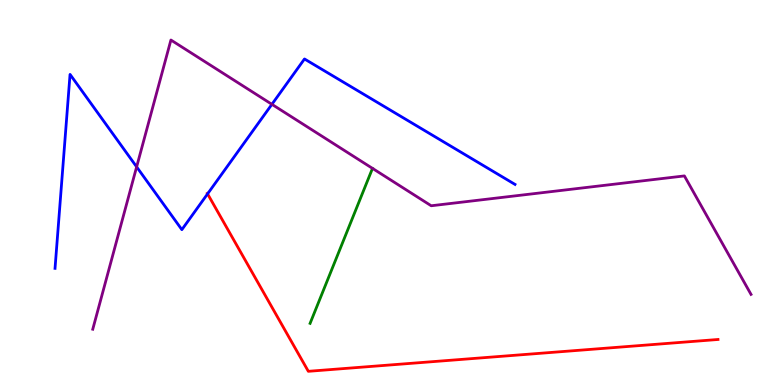[{'lines': ['blue', 'red'], 'intersections': [{'x': 2.68, 'y': 4.96}]}, {'lines': ['green', 'red'], 'intersections': []}, {'lines': ['purple', 'red'], 'intersections': []}, {'lines': ['blue', 'green'], 'intersections': []}, {'lines': ['blue', 'purple'], 'intersections': [{'x': 1.76, 'y': 5.67}, {'x': 3.51, 'y': 7.29}]}, {'lines': ['green', 'purple'], 'intersections': []}]